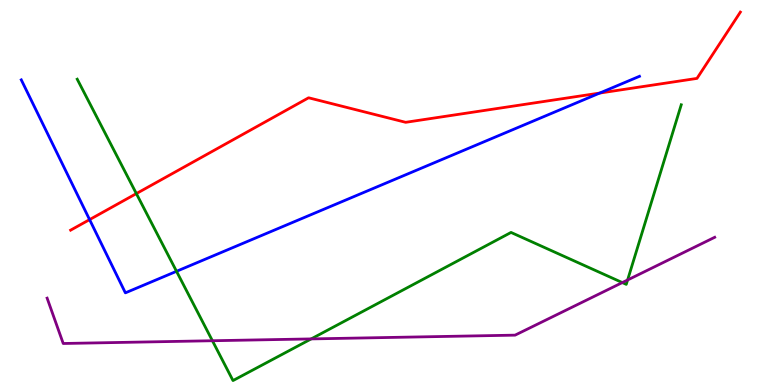[{'lines': ['blue', 'red'], 'intersections': [{'x': 1.16, 'y': 4.3}, {'x': 7.74, 'y': 7.58}]}, {'lines': ['green', 'red'], 'intersections': [{'x': 1.76, 'y': 4.97}]}, {'lines': ['purple', 'red'], 'intersections': []}, {'lines': ['blue', 'green'], 'intersections': [{'x': 2.28, 'y': 2.95}]}, {'lines': ['blue', 'purple'], 'intersections': []}, {'lines': ['green', 'purple'], 'intersections': [{'x': 2.74, 'y': 1.15}, {'x': 4.02, 'y': 1.2}, {'x': 8.03, 'y': 2.66}, {'x': 8.1, 'y': 2.73}]}]